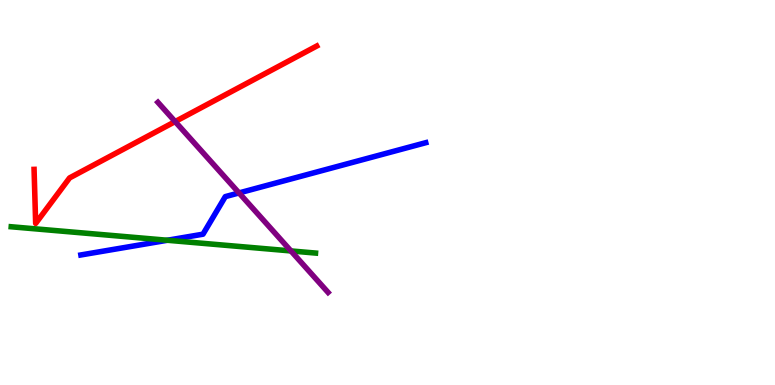[{'lines': ['blue', 'red'], 'intersections': []}, {'lines': ['green', 'red'], 'intersections': []}, {'lines': ['purple', 'red'], 'intersections': [{'x': 2.26, 'y': 6.84}]}, {'lines': ['blue', 'green'], 'intersections': [{'x': 2.16, 'y': 3.76}]}, {'lines': ['blue', 'purple'], 'intersections': [{'x': 3.08, 'y': 4.99}]}, {'lines': ['green', 'purple'], 'intersections': [{'x': 3.75, 'y': 3.48}]}]